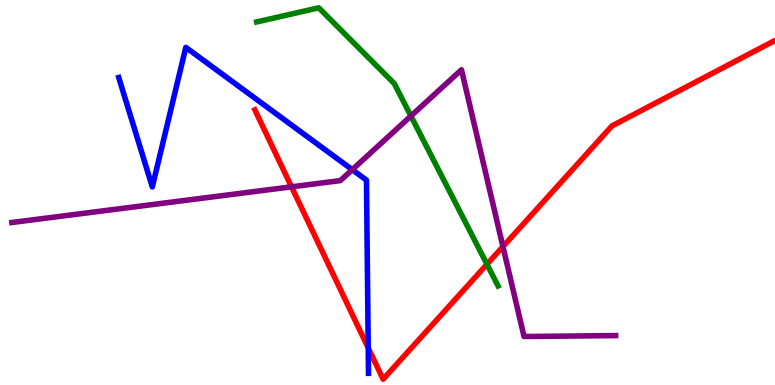[{'lines': ['blue', 'red'], 'intersections': [{'x': 4.75, 'y': 0.963}]}, {'lines': ['green', 'red'], 'intersections': [{'x': 6.28, 'y': 3.14}]}, {'lines': ['purple', 'red'], 'intersections': [{'x': 3.76, 'y': 5.15}, {'x': 6.49, 'y': 3.59}]}, {'lines': ['blue', 'green'], 'intersections': []}, {'lines': ['blue', 'purple'], 'intersections': [{'x': 4.55, 'y': 5.59}]}, {'lines': ['green', 'purple'], 'intersections': [{'x': 5.3, 'y': 6.99}]}]